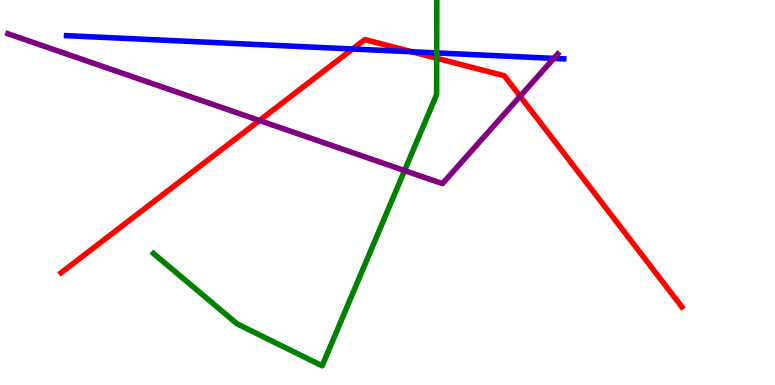[{'lines': ['blue', 'red'], 'intersections': [{'x': 4.55, 'y': 8.73}, {'x': 5.31, 'y': 8.66}]}, {'lines': ['green', 'red'], 'intersections': [{'x': 5.63, 'y': 8.49}]}, {'lines': ['purple', 'red'], 'intersections': [{'x': 3.35, 'y': 6.87}, {'x': 6.71, 'y': 7.5}]}, {'lines': ['blue', 'green'], 'intersections': [{'x': 5.63, 'y': 8.63}]}, {'lines': ['blue', 'purple'], 'intersections': [{'x': 7.15, 'y': 8.48}]}, {'lines': ['green', 'purple'], 'intersections': [{'x': 5.22, 'y': 5.57}]}]